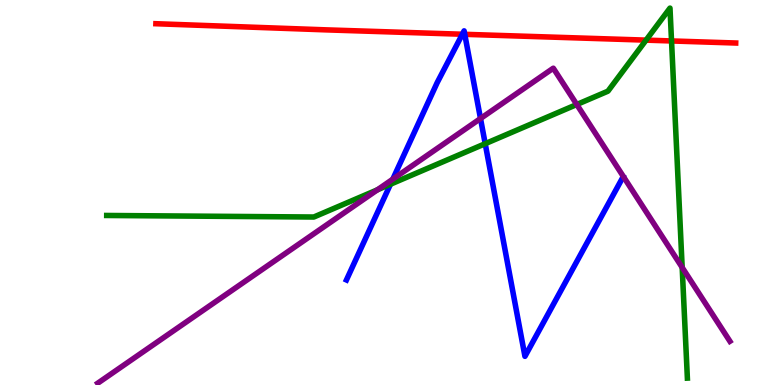[{'lines': ['blue', 'red'], 'intersections': [{'x': 5.97, 'y': 9.11}, {'x': 6.0, 'y': 9.11}]}, {'lines': ['green', 'red'], 'intersections': [{'x': 8.34, 'y': 8.96}, {'x': 8.66, 'y': 8.94}]}, {'lines': ['purple', 'red'], 'intersections': []}, {'lines': ['blue', 'green'], 'intersections': [{'x': 5.04, 'y': 5.22}, {'x': 6.26, 'y': 6.27}]}, {'lines': ['blue', 'purple'], 'intersections': [{'x': 5.07, 'y': 5.35}, {'x': 6.2, 'y': 6.92}]}, {'lines': ['green', 'purple'], 'intersections': [{'x': 4.87, 'y': 5.07}, {'x': 7.44, 'y': 7.29}, {'x': 8.8, 'y': 3.05}]}]